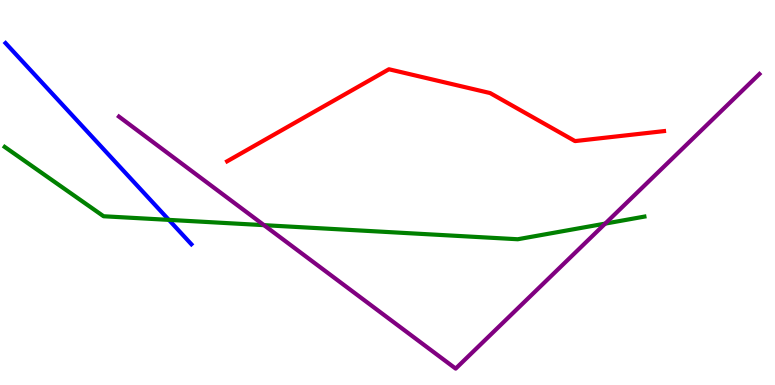[{'lines': ['blue', 'red'], 'intersections': []}, {'lines': ['green', 'red'], 'intersections': []}, {'lines': ['purple', 'red'], 'intersections': []}, {'lines': ['blue', 'green'], 'intersections': [{'x': 2.18, 'y': 4.29}]}, {'lines': ['blue', 'purple'], 'intersections': []}, {'lines': ['green', 'purple'], 'intersections': [{'x': 3.41, 'y': 4.15}, {'x': 7.81, 'y': 4.19}]}]